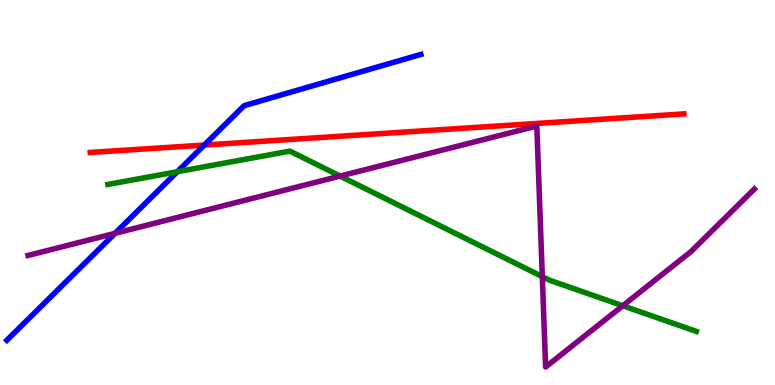[{'lines': ['blue', 'red'], 'intersections': [{'x': 2.64, 'y': 6.23}]}, {'lines': ['green', 'red'], 'intersections': []}, {'lines': ['purple', 'red'], 'intersections': []}, {'lines': ['blue', 'green'], 'intersections': [{'x': 2.29, 'y': 5.54}]}, {'lines': ['blue', 'purple'], 'intersections': [{'x': 1.48, 'y': 3.94}]}, {'lines': ['green', 'purple'], 'intersections': [{'x': 4.39, 'y': 5.43}, {'x': 7.0, 'y': 2.81}, {'x': 8.04, 'y': 2.06}]}]